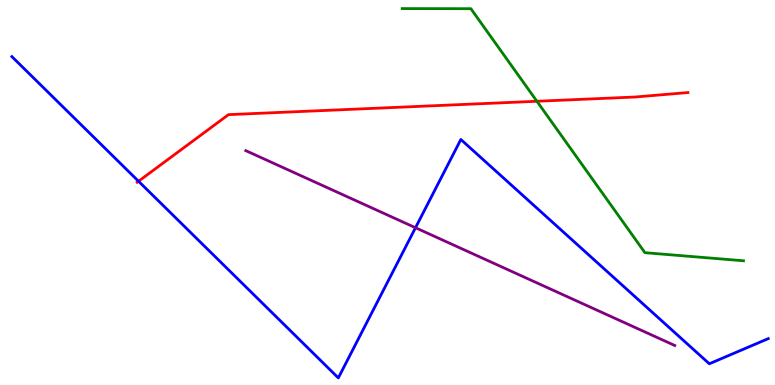[{'lines': ['blue', 'red'], 'intersections': [{'x': 1.79, 'y': 5.29}]}, {'lines': ['green', 'red'], 'intersections': [{'x': 6.93, 'y': 7.37}]}, {'lines': ['purple', 'red'], 'intersections': []}, {'lines': ['blue', 'green'], 'intersections': []}, {'lines': ['blue', 'purple'], 'intersections': [{'x': 5.36, 'y': 4.08}]}, {'lines': ['green', 'purple'], 'intersections': []}]